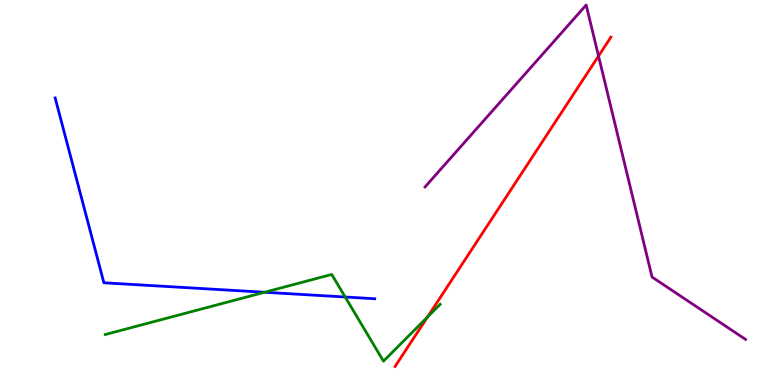[{'lines': ['blue', 'red'], 'intersections': []}, {'lines': ['green', 'red'], 'intersections': [{'x': 5.52, 'y': 1.76}]}, {'lines': ['purple', 'red'], 'intersections': [{'x': 7.72, 'y': 8.55}]}, {'lines': ['blue', 'green'], 'intersections': [{'x': 3.41, 'y': 2.41}, {'x': 4.45, 'y': 2.29}]}, {'lines': ['blue', 'purple'], 'intersections': []}, {'lines': ['green', 'purple'], 'intersections': []}]